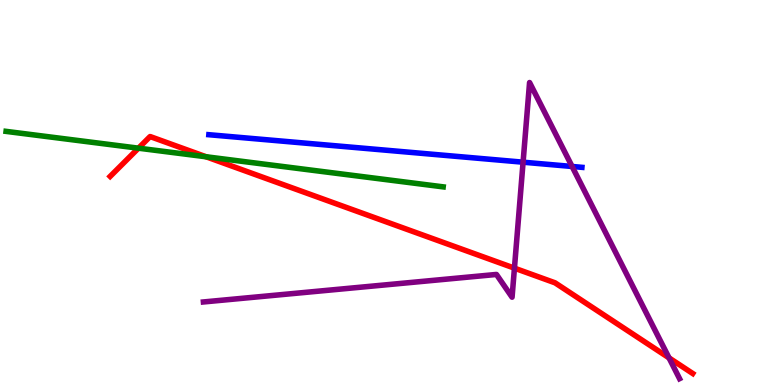[{'lines': ['blue', 'red'], 'intersections': []}, {'lines': ['green', 'red'], 'intersections': [{'x': 1.79, 'y': 6.15}, {'x': 2.66, 'y': 5.93}]}, {'lines': ['purple', 'red'], 'intersections': [{'x': 6.64, 'y': 3.04}, {'x': 8.63, 'y': 0.704}]}, {'lines': ['blue', 'green'], 'intersections': []}, {'lines': ['blue', 'purple'], 'intersections': [{'x': 6.75, 'y': 5.79}, {'x': 7.38, 'y': 5.68}]}, {'lines': ['green', 'purple'], 'intersections': []}]